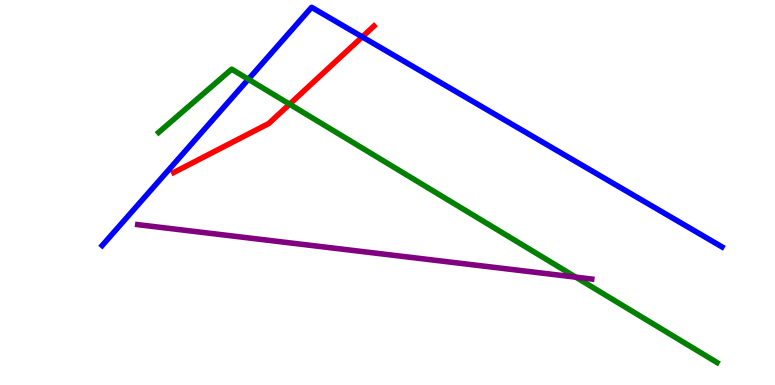[{'lines': ['blue', 'red'], 'intersections': [{'x': 4.67, 'y': 9.04}]}, {'lines': ['green', 'red'], 'intersections': [{'x': 3.74, 'y': 7.29}]}, {'lines': ['purple', 'red'], 'intersections': []}, {'lines': ['blue', 'green'], 'intersections': [{'x': 3.2, 'y': 7.94}]}, {'lines': ['blue', 'purple'], 'intersections': []}, {'lines': ['green', 'purple'], 'intersections': [{'x': 7.43, 'y': 2.8}]}]